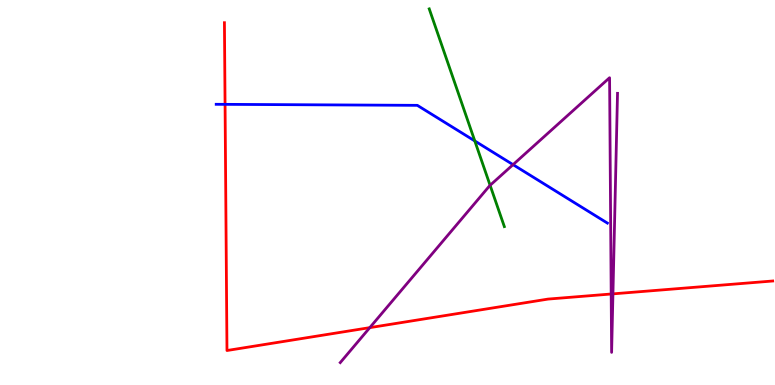[{'lines': ['blue', 'red'], 'intersections': [{'x': 2.9, 'y': 7.29}]}, {'lines': ['green', 'red'], 'intersections': []}, {'lines': ['purple', 'red'], 'intersections': [{'x': 4.77, 'y': 1.49}, {'x': 7.89, 'y': 2.36}, {'x': 7.91, 'y': 2.37}]}, {'lines': ['blue', 'green'], 'intersections': [{'x': 6.13, 'y': 6.34}]}, {'lines': ['blue', 'purple'], 'intersections': [{'x': 6.62, 'y': 5.72}]}, {'lines': ['green', 'purple'], 'intersections': [{'x': 6.32, 'y': 5.19}]}]